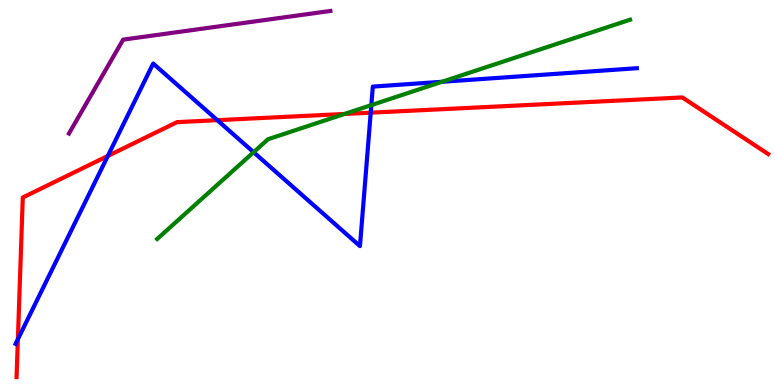[{'lines': ['blue', 'red'], 'intersections': [{'x': 0.231, 'y': 1.19}, {'x': 1.39, 'y': 5.95}, {'x': 2.8, 'y': 6.88}, {'x': 4.78, 'y': 7.07}]}, {'lines': ['green', 'red'], 'intersections': [{'x': 4.45, 'y': 7.04}]}, {'lines': ['purple', 'red'], 'intersections': []}, {'lines': ['blue', 'green'], 'intersections': [{'x': 3.27, 'y': 6.05}, {'x': 4.79, 'y': 7.27}, {'x': 5.7, 'y': 7.88}]}, {'lines': ['blue', 'purple'], 'intersections': []}, {'lines': ['green', 'purple'], 'intersections': []}]